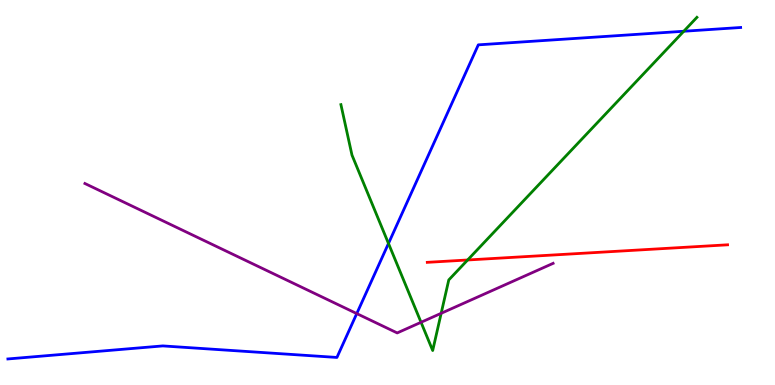[{'lines': ['blue', 'red'], 'intersections': []}, {'lines': ['green', 'red'], 'intersections': [{'x': 6.03, 'y': 3.25}]}, {'lines': ['purple', 'red'], 'intersections': []}, {'lines': ['blue', 'green'], 'intersections': [{'x': 5.01, 'y': 3.68}, {'x': 8.82, 'y': 9.19}]}, {'lines': ['blue', 'purple'], 'intersections': [{'x': 4.6, 'y': 1.86}]}, {'lines': ['green', 'purple'], 'intersections': [{'x': 5.43, 'y': 1.63}, {'x': 5.69, 'y': 1.86}]}]